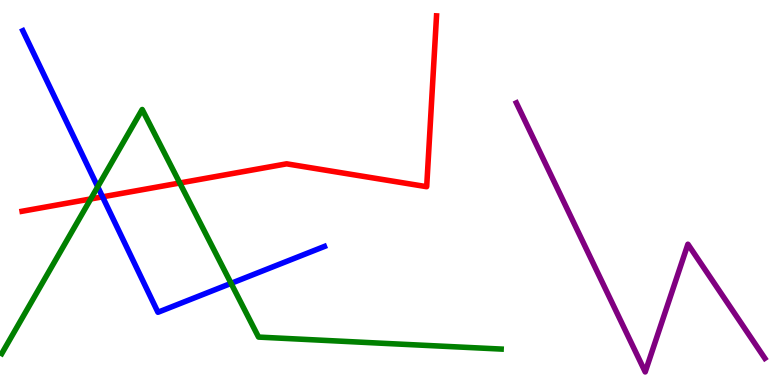[{'lines': ['blue', 'red'], 'intersections': [{'x': 1.32, 'y': 4.89}]}, {'lines': ['green', 'red'], 'intersections': [{'x': 1.17, 'y': 4.83}, {'x': 2.32, 'y': 5.25}]}, {'lines': ['purple', 'red'], 'intersections': []}, {'lines': ['blue', 'green'], 'intersections': [{'x': 1.26, 'y': 5.15}, {'x': 2.98, 'y': 2.64}]}, {'lines': ['blue', 'purple'], 'intersections': []}, {'lines': ['green', 'purple'], 'intersections': []}]